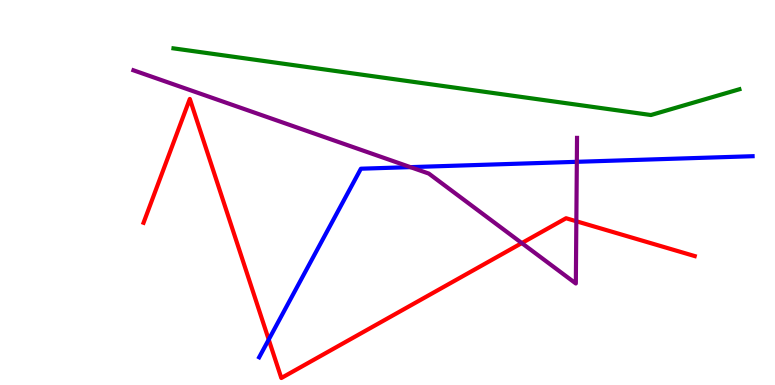[{'lines': ['blue', 'red'], 'intersections': [{'x': 3.47, 'y': 1.18}]}, {'lines': ['green', 'red'], 'intersections': []}, {'lines': ['purple', 'red'], 'intersections': [{'x': 6.73, 'y': 3.69}, {'x': 7.44, 'y': 4.25}]}, {'lines': ['blue', 'green'], 'intersections': []}, {'lines': ['blue', 'purple'], 'intersections': [{'x': 5.3, 'y': 5.66}, {'x': 7.44, 'y': 5.8}]}, {'lines': ['green', 'purple'], 'intersections': []}]